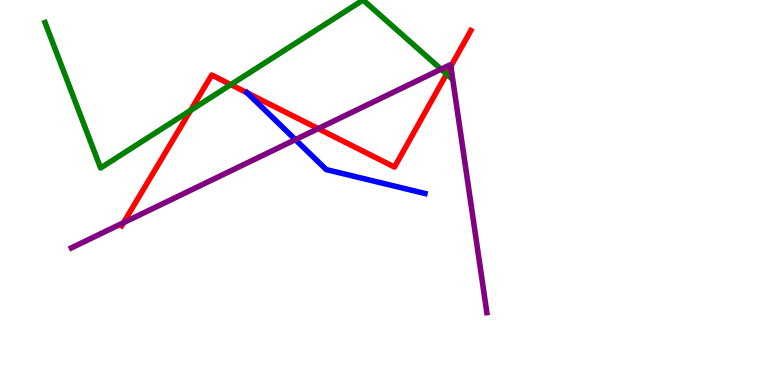[{'lines': ['blue', 'red'], 'intersections': [{'x': 3.19, 'y': 7.59}]}, {'lines': ['green', 'red'], 'intersections': [{'x': 2.46, 'y': 7.13}, {'x': 2.98, 'y': 7.8}, {'x': 5.76, 'y': 8.08}]}, {'lines': ['purple', 'red'], 'intersections': [{'x': 1.59, 'y': 4.22}, {'x': 4.11, 'y': 6.66}, {'x': 5.82, 'y': 8.28}]}, {'lines': ['blue', 'green'], 'intersections': []}, {'lines': ['blue', 'purple'], 'intersections': [{'x': 3.81, 'y': 6.37}]}, {'lines': ['green', 'purple'], 'intersections': [{'x': 5.69, 'y': 8.2}]}]